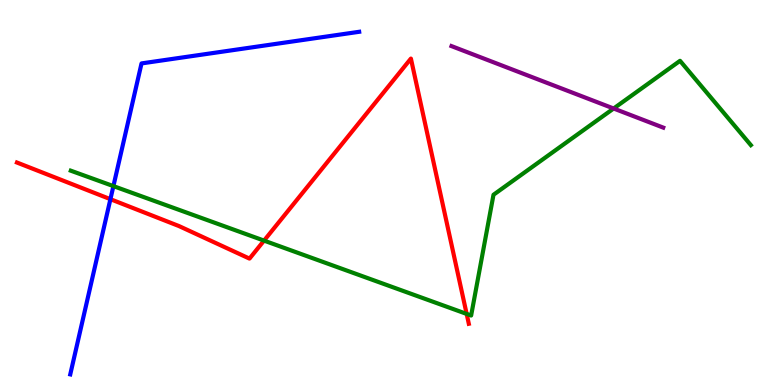[{'lines': ['blue', 'red'], 'intersections': [{'x': 1.42, 'y': 4.83}]}, {'lines': ['green', 'red'], 'intersections': [{'x': 3.41, 'y': 3.75}, {'x': 6.02, 'y': 1.85}]}, {'lines': ['purple', 'red'], 'intersections': []}, {'lines': ['blue', 'green'], 'intersections': [{'x': 1.46, 'y': 5.17}]}, {'lines': ['blue', 'purple'], 'intersections': []}, {'lines': ['green', 'purple'], 'intersections': [{'x': 7.92, 'y': 7.18}]}]